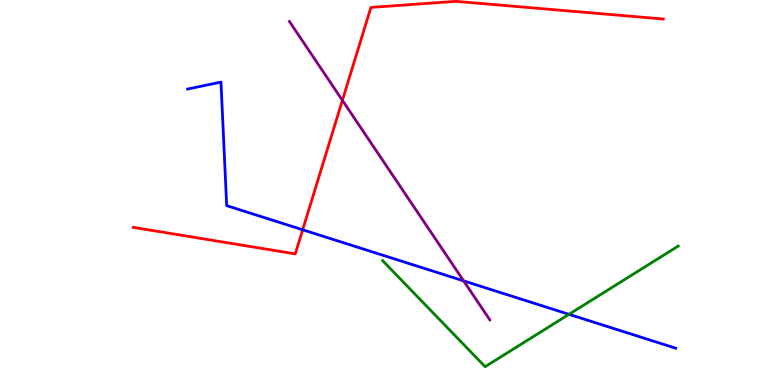[{'lines': ['blue', 'red'], 'intersections': [{'x': 3.91, 'y': 4.03}]}, {'lines': ['green', 'red'], 'intersections': []}, {'lines': ['purple', 'red'], 'intersections': [{'x': 4.42, 'y': 7.39}]}, {'lines': ['blue', 'green'], 'intersections': [{'x': 7.34, 'y': 1.84}]}, {'lines': ['blue', 'purple'], 'intersections': [{'x': 5.98, 'y': 2.7}]}, {'lines': ['green', 'purple'], 'intersections': []}]